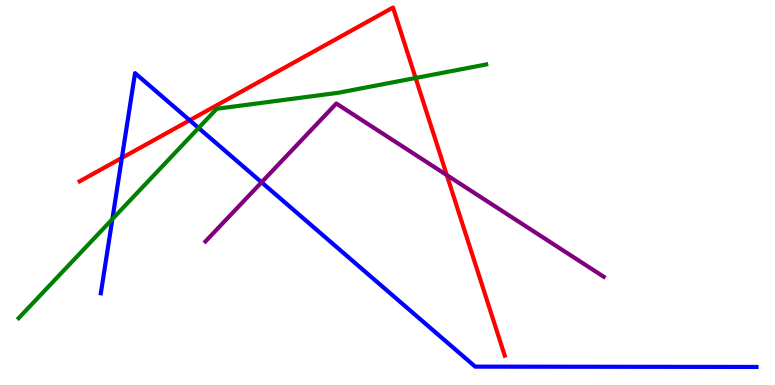[{'lines': ['blue', 'red'], 'intersections': [{'x': 1.57, 'y': 5.9}, {'x': 2.45, 'y': 6.88}]}, {'lines': ['green', 'red'], 'intersections': [{'x': 5.36, 'y': 7.97}]}, {'lines': ['purple', 'red'], 'intersections': [{'x': 5.77, 'y': 5.45}]}, {'lines': ['blue', 'green'], 'intersections': [{'x': 1.45, 'y': 4.31}, {'x': 2.56, 'y': 6.68}]}, {'lines': ['blue', 'purple'], 'intersections': [{'x': 3.38, 'y': 5.27}]}, {'lines': ['green', 'purple'], 'intersections': []}]